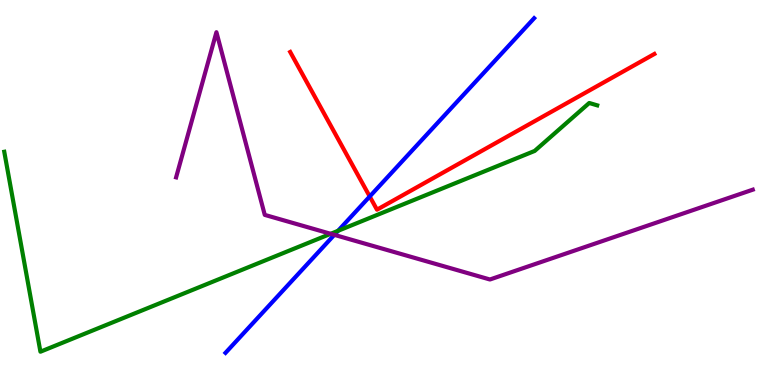[{'lines': ['blue', 'red'], 'intersections': [{'x': 4.77, 'y': 4.9}]}, {'lines': ['green', 'red'], 'intersections': []}, {'lines': ['purple', 'red'], 'intersections': []}, {'lines': ['blue', 'green'], 'intersections': [{'x': 4.36, 'y': 4.0}]}, {'lines': ['blue', 'purple'], 'intersections': [{'x': 4.31, 'y': 3.9}]}, {'lines': ['green', 'purple'], 'intersections': [{'x': 4.27, 'y': 3.93}]}]